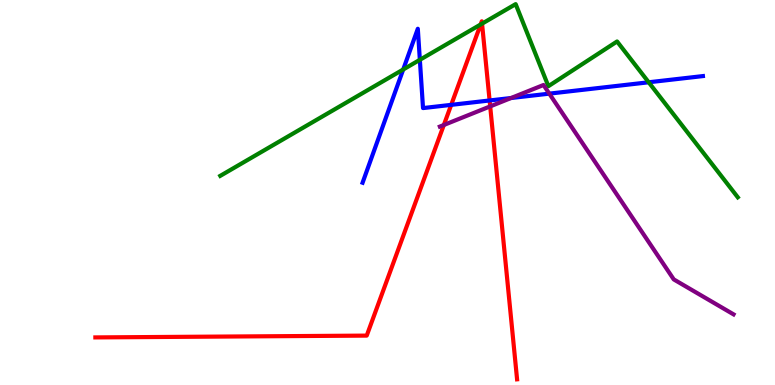[{'lines': ['blue', 'red'], 'intersections': [{'x': 5.82, 'y': 7.28}, {'x': 6.32, 'y': 7.39}]}, {'lines': ['green', 'red'], 'intersections': [{'x': 6.2, 'y': 9.36}, {'x': 6.22, 'y': 9.39}]}, {'lines': ['purple', 'red'], 'intersections': [{'x': 5.73, 'y': 6.75}, {'x': 6.33, 'y': 7.24}]}, {'lines': ['blue', 'green'], 'intersections': [{'x': 5.2, 'y': 8.19}, {'x': 5.42, 'y': 8.45}, {'x': 8.37, 'y': 7.86}]}, {'lines': ['blue', 'purple'], 'intersections': [{'x': 6.59, 'y': 7.45}, {'x': 7.09, 'y': 7.57}]}, {'lines': ['green', 'purple'], 'intersections': []}]